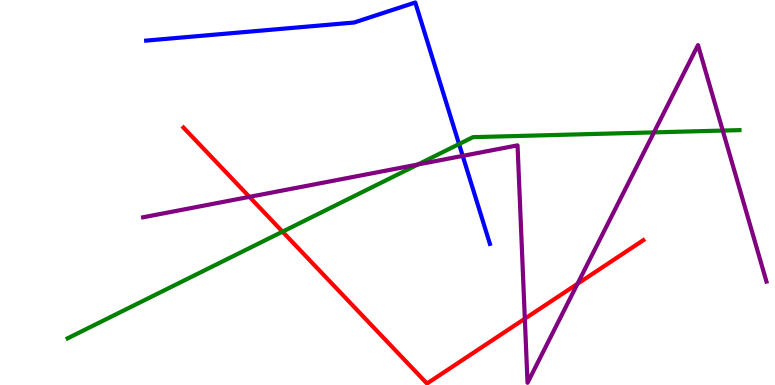[{'lines': ['blue', 'red'], 'intersections': []}, {'lines': ['green', 'red'], 'intersections': [{'x': 3.65, 'y': 3.98}]}, {'lines': ['purple', 'red'], 'intersections': [{'x': 3.22, 'y': 4.89}, {'x': 6.77, 'y': 1.72}, {'x': 7.45, 'y': 2.63}]}, {'lines': ['blue', 'green'], 'intersections': [{'x': 5.92, 'y': 6.26}]}, {'lines': ['blue', 'purple'], 'intersections': [{'x': 5.97, 'y': 5.95}]}, {'lines': ['green', 'purple'], 'intersections': [{'x': 5.39, 'y': 5.73}, {'x': 8.44, 'y': 6.56}, {'x': 9.33, 'y': 6.61}]}]